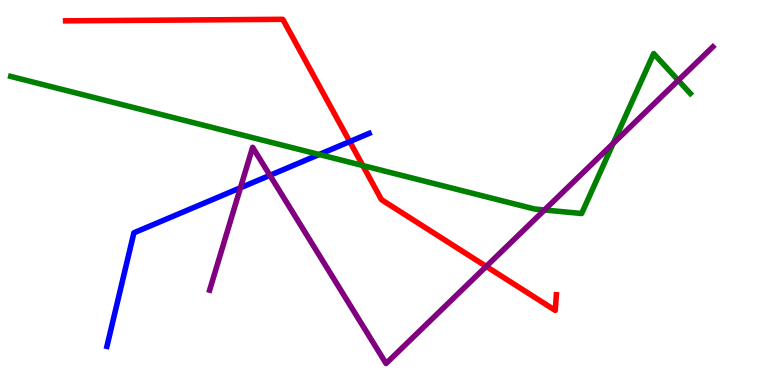[{'lines': ['blue', 'red'], 'intersections': [{'x': 4.51, 'y': 6.32}]}, {'lines': ['green', 'red'], 'intersections': [{'x': 4.68, 'y': 5.7}]}, {'lines': ['purple', 'red'], 'intersections': [{'x': 6.27, 'y': 3.08}]}, {'lines': ['blue', 'green'], 'intersections': [{'x': 4.12, 'y': 5.99}]}, {'lines': ['blue', 'purple'], 'intersections': [{'x': 3.1, 'y': 5.12}, {'x': 3.48, 'y': 5.45}]}, {'lines': ['green', 'purple'], 'intersections': [{'x': 7.03, 'y': 4.55}, {'x': 7.91, 'y': 6.28}, {'x': 8.75, 'y': 7.91}]}]